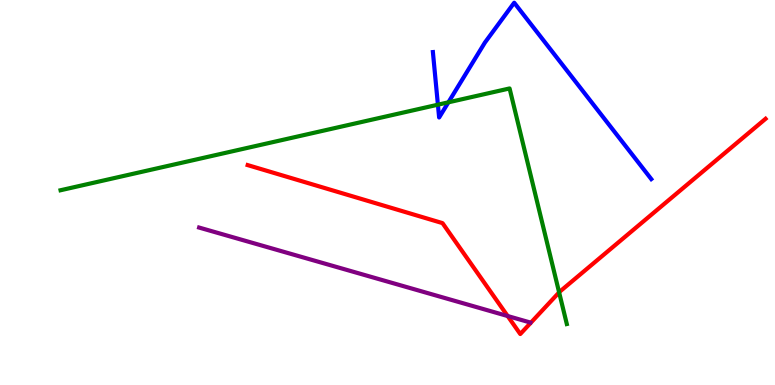[{'lines': ['blue', 'red'], 'intersections': []}, {'lines': ['green', 'red'], 'intersections': [{'x': 7.21, 'y': 2.41}]}, {'lines': ['purple', 'red'], 'intersections': [{'x': 6.55, 'y': 1.79}]}, {'lines': ['blue', 'green'], 'intersections': [{'x': 5.65, 'y': 7.28}, {'x': 5.79, 'y': 7.34}]}, {'lines': ['blue', 'purple'], 'intersections': []}, {'lines': ['green', 'purple'], 'intersections': []}]